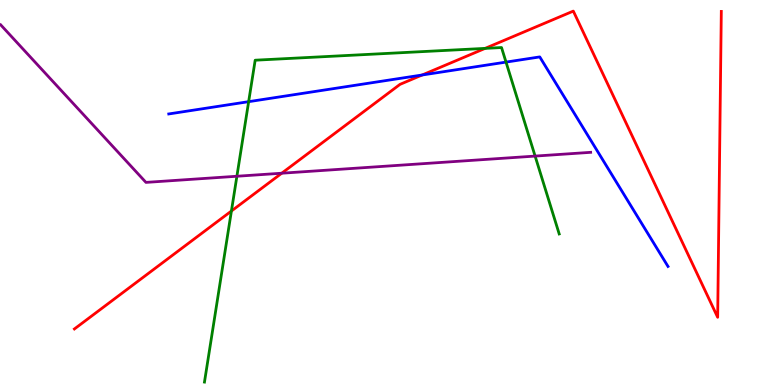[{'lines': ['blue', 'red'], 'intersections': [{'x': 5.45, 'y': 8.05}]}, {'lines': ['green', 'red'], 'intersections': [{'x': 2.99, 'y': 4.52}, {'x': 6.26, 'y': 8.74}]}, {'lines': ['purple', 'red'], 'intersections': [{'x': 3.64, 'y': 5.5}]}, {'lines': ['blue', 'green'], 'intersections': [{'x': 3.21, 'y': 7.36}, {'x': 6.53, 'y': 8.39}]}, {'lines': ['blue', 'purple'], 'intersections': []}, {'lines': ['green', 'purple'], 'intersections': [{'x': 3.06, 'y': 5.42}, {'x': 6.9, 'y': 5.95}]}]